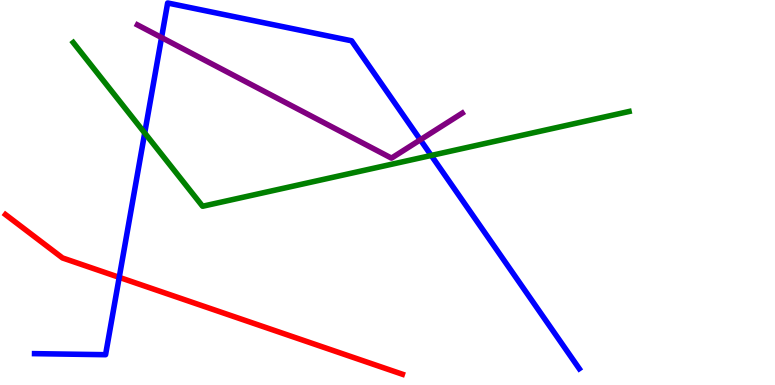[{'lines': ['blue', 'red'], 'intersections': [{'x': 1.54, 'y': 2.8}]}, {'lines': ['green', 'red'], 'intersections': []}, {'lines': ['purple', 'red'], 'intersections': []}, {'lines': ['blue', 'green'], 'intersections': [{'x': 1.87, 'y': 6.55}, {'x': 5.56, 'y': 5.96}]}, {'lines': ['blue', 'purple'], 'intersections': [{'x': 2.08, 'y': 9.02}, {'x': 5.42, 'y': 6.37}]}, {'lines': ['green', 'purple'], 'intersections': []}]